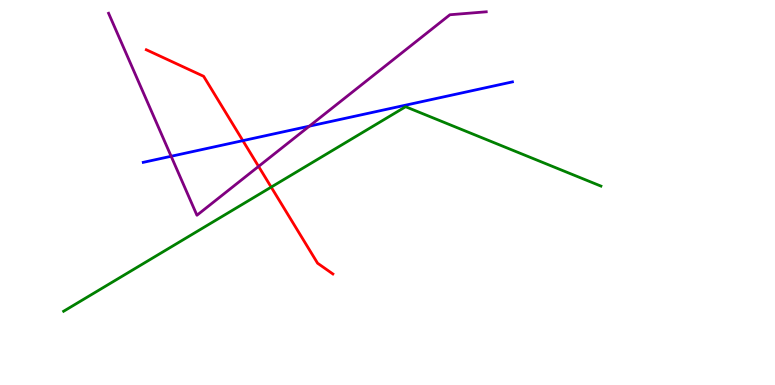[{'lines': ['blue', 'red'], 'intersections': [{'x': 3.13, 'y': 6.35}]}, {'lines': ['green', 'red'], 'intersections': [{'x': 3.5, 'y': 5.14}]}, {'lines': ['purple', 'red'], 'intersections': [{'x': 3.34, 'y': 5.68}]}, {'lines': ['blue', 'green'], 'intersections': []}, {'lines': ['blue', 'purple'], 'intersections': [{'x': 2.21, 'y': 5.94}, {'x': 3.99, 'y': 6.72}]}, {'lines': ['green', 'purple'], 'intersections': []}]